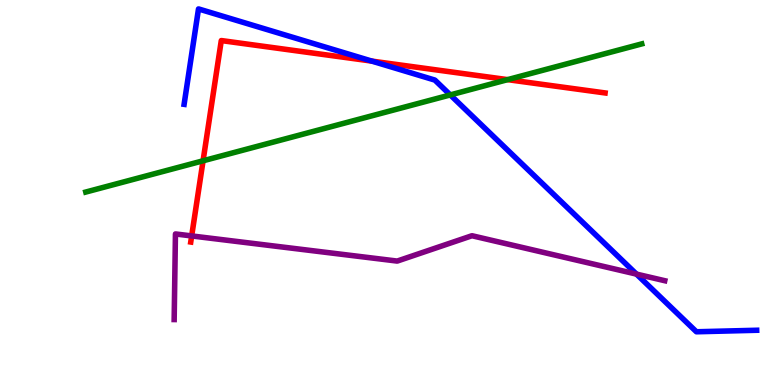[{'lines': ['blue', 'red'], 'intersections': [{'x': 4.8, 'y': 8.41}]}, {'lines': ['green', 'red'], 'intersections': [{'x': 2.62, 'y': 5.82}, {'x': 6.55, 'y': 7.93}]}, {'lines': ['purple', 'red'], 'intersections': [{'x': 2.47, 'y': 3.87}]}, {'lines': ['blue', 'green'], 'intersections': [{'x': 5.81, 'y': 7.53}]}, {'lines': ['blue', 'purple'], 'intersections': [{'x': 8.21, 'y': 2.88}]}, {'lines': ['green', 'purple'], 'intersections': []}]